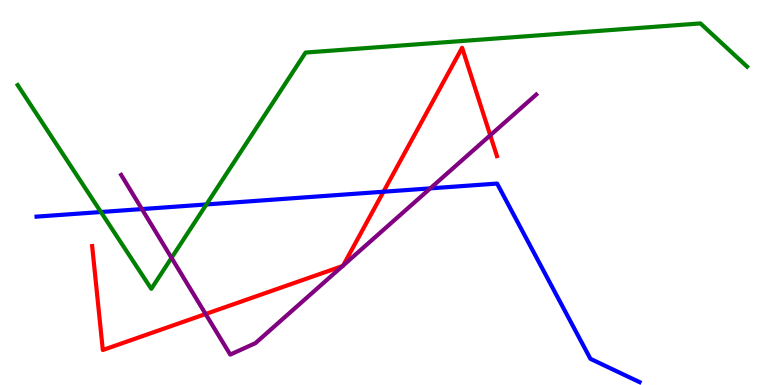[{'lines': ['blue', 'red'], 'intersections': [{'x': 4.95, 'y': 5.02}]}, {'lines': ['green', 'red'], 'intersections': []}, {'lines': ['purple', 'red'], 'intersections': [{'x': 2.65, 'y': 1.84}, {'x': 4.42, 'y': 3.09}, {'x': 4.43, 'y': 3.1}, {'x': 6.33, 'y': 6.49}]}, {'lines': ['blue', 'green'], 'intersections': [{'x': 1.3, 'y': 4.49}, {'x': 2.66, 'y': 4.69}]}, {'lines': ['blue', 'purple'], 'intersections': [{'x': 1.83, 'y': 4.57}, {'x': 5.55, 'y': 5.11}]}, {'lines': ['green', 'purple'], 'intersections': [{'x': 2.21, 'y': 3.3}]}]